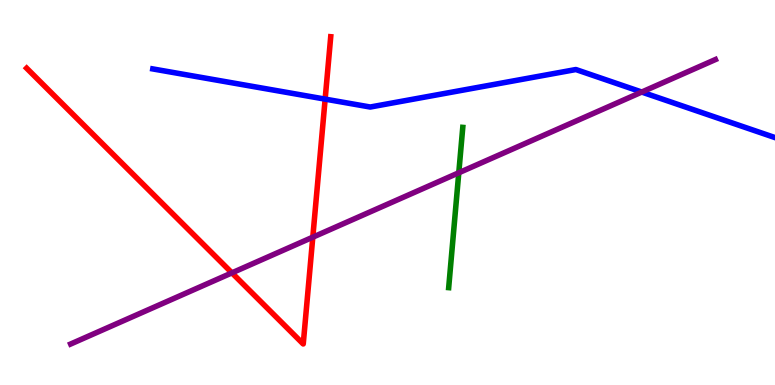[{'lines': ['blue', 'red'], 'intersections': [{'x': 4.2, 'y': 7.43}]}, {'lines': ['green', 'red'], 'intersections': []}, {'lines': ['purple', 'red'], 'intersections': [{'x': 2.99, 'y': 2.91}, {'x': 4.04, 'y': 3.84}]}, {'lines': ['blue', 'green'], 'intersections': []}, {'lines': ['blue', 'purple'], 'intersections': [{'x': 8.28, 'y': 7.61}]}, {'lines': ['green', 'purple'], 'intersections': [{'x': 5.92, 'y': 5.51}]}]